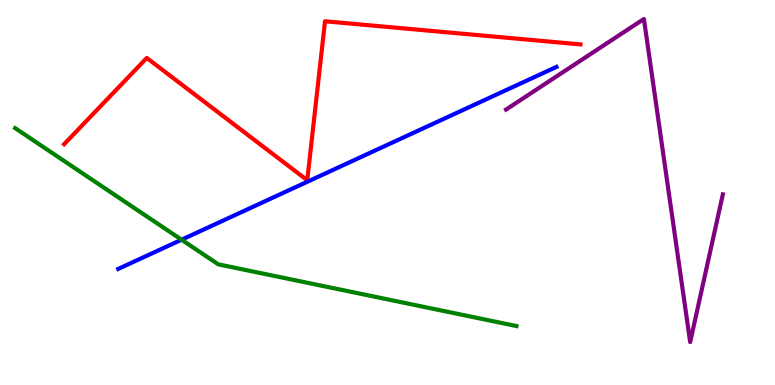[{'lines': ['blue', 'red'], 'intersections': []}, {'lines': ['green', 'red'], 'intersections': []}, {'lines': ['purple', 'red'], 'intersections': []}, {'lines': ['blue', 'green'], 'intersections': [{'x': 2.34, 'y': 3.77}]}, {'lines': ['blue', 'purple'], 'intersections': []}, {'lines': ['green', 'purple'], 'intersections': []}]